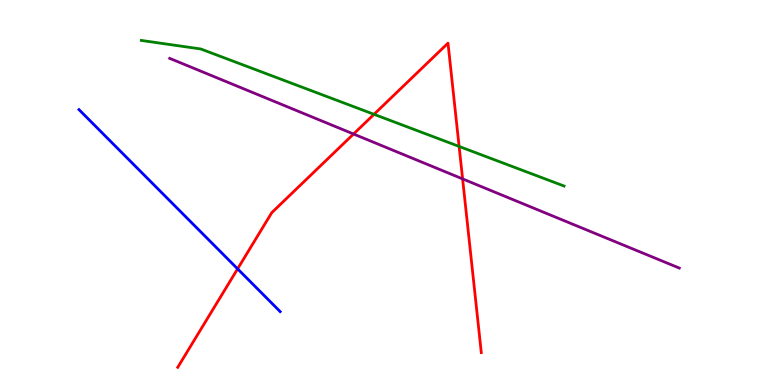[{'lines': ['blue', 'red'], 'intersections': [{'x': 3.07, 'y': 3.02}]}, {'lines': ['green', 'red'], 'intersections': [{'x': 4.83, 'y': 7.03}, {'x': 5.92, 'y': 6.2}]}, {'lines': ['purple', 'red'], 'intersections': [{'x': 4.56, 'y': 6.52}, {'x': 5.97, 'y': 5.35}]}, {'lines': ['blue', 'green'], 'intersections': []}, {'lines': ['blue', 'purple'], 'intersections': []}, {'lines': ['green', 'purple'], 'intersections': []}]